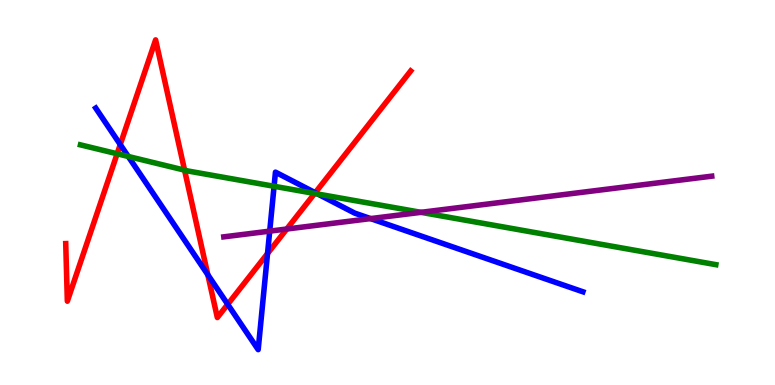[{'lines': ['blue', 'red'], 'intersections': [{'x': 1.55, 'y': 6.25}, {'x': 2.68, 'y': 2.86}, {'x': 2.94, 'y': 2.1}, {'x': 3.45, 'y': 3.41}, {'x': 4.07, 'y': 4.99}]}, {'lines': ['green', 'red'], 'intersections': [{'x': 1.51, 'y': 6.01}, {'x': 2.38, 'y': 5.58}, {'x': 4.06, 'y': 4.97}]}, {'lines': ['purple', 'red'], 'intersections': [{'x': 3.7, 'y': 4.05}]}, {'lines': ['blue', 'green'], 'intersections': [{'x': 1.66, 'y': 5.94}, {'x': 3.54, 'y': 5.16}, {'x': 4.1, 'y': 4.96}]}, {'lines': ['blue', 'purple'], 'intersections': [{'x': 3.48, 'y': 4.0}, {'x': 4.78, 'y': 4.32}]}, {'lines': ['green', 'purple'], 'intersections': [{'x': 5.43, 'y': 4.48}]}]